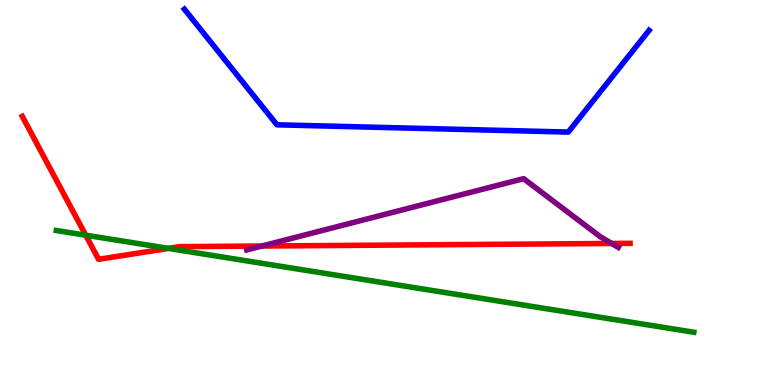[{'lines': ['blue', 'red'], 'intersections': []}, {'lines': ['green', 'red'], 'intersections': [{'x': 1.11, 'y': 3.89}, {'x': 2.17, 'y': 3.55}]}, {'lines': ['purple', 'red'], 'intersections': [{'x': 3.38, 'y': 3.61}, {'x': 7.89, 'y': 3.68}]}, {'lines': ['blue', 'green'], 'intersections': []}, {'lines': ['blue', 'purple'], 'intersections': []}, {'lines': ['green', 'purple'], 'intersections': []}]